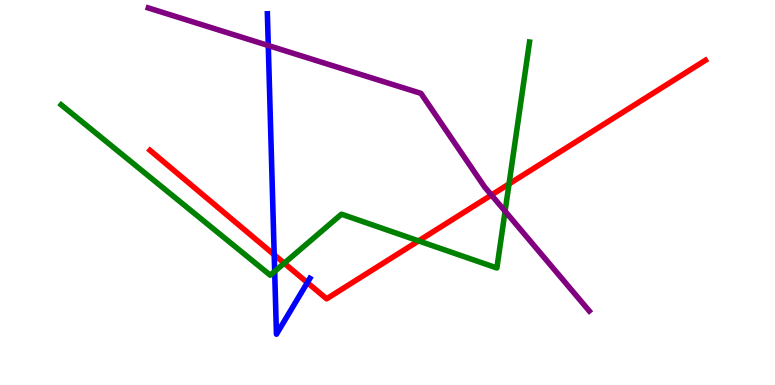[{'lines': ['blue', 'red'], 'intersections': [{'x': 3.54, 'y': 3.38}, {'x': 3.97, 'y': 2.66}]}, {'lines': ['green', 'red'], 'intersections': [{'x': 3.67, 'y': 3.16}, {'x': 5.4, 'y': 3.74}, {'x': 6.57, 'y': 5.22}]}, {'lines': ['purple', 'red'], 'intersections': [{'x': 6.34, 'y': 4.93}]}, {'lines': ['blue', 'green'], 'intersections': [{'x': 3.54, 'y': 2.95}]}, {'lines': ['blue', 'purple'], 'intersections': [{'x': 3.46, 'y': 8.82}]}, {'lines': ['green', 'purple'], 'intersections': [{'x': 6.52, 'y': 4.51}]}]